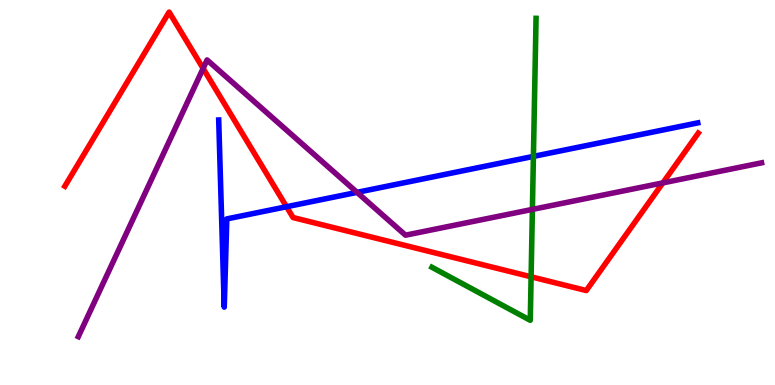[{'lines': ['blue', 'red'], 'intersections': [{'x': 3.7, 'y': 4.63}]}, {'lines': ['green', 'red'], 'intersections': [{'x': 6.85, 'y': 2.81}]}, {'lines': ['purple', 'red'], 'intersections': [{'x': 2.62, 'y': 8.22}, {'x': 8.55, 'y': 5.25}]}, {'lines': ['blue', 'green'], 'intersections': [{'x': 6.88, 'y': 5.94}]}, {'lines': ['blue', 'purple'], 'intersections': [{'x': 4.61, 'y': 5.0}]}, {'lines': ['green', 'purple'], 'intersections': [{'x': 6.87, 'y': 4.56}]}]